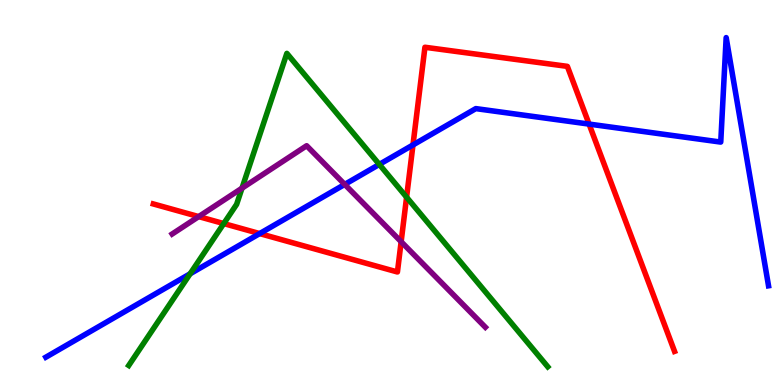[{'lines': ['blue', 'red'], 'intersections': [{'x': 3.35, 'y': 3.93}, {'x': 5.33, 'y': 6.24}, {'x': 7.6, 'y': 6.78}]}, {'lines': ['green', 'red'], 'intersections': [{'x': 2.89, 'y': 4.19}, {'x': 5.25, 'y': 4.88}]}, {'lines': ['purple', 'red'], 'intersections': [{'x': 2.56, 'y': 4.37}, {'x': 5.18, 'y': 3.72}]}, {'lines': ['blue', 'green'], 'intersections': [{'x': 2.45, 'y': 2.89}, {'x': 4.89, 'y': 5.73}]}, {'lines': ['blue', 'purple'], 'intersections': [{'x': 4.45, 'y': 5.21}]}, {'lines': ['green', 'purple'], 'intersections': [{'x': 3.12, 'y': 5.11}]}]